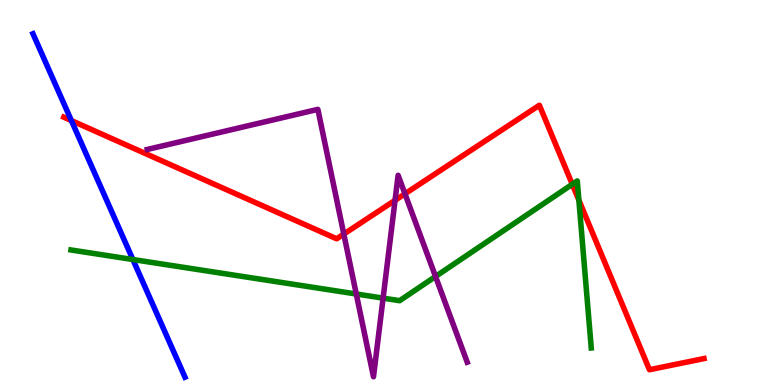[{'lines': ['blue', 'red'], 'intersections': [{'x': 0.921, 'y': 6.87}]}, {'lines': ['green', 'red'], 'intersections': [{'x': 7.38, 'y': 5.21}, {'x': 7.47, 'y': 4.8}]}, {'lines': ['purple', 'red'], 'intersections': [{'x': 4.44, 'y': 3.92}, {'x': 5.1, 'y': 4.8}, {'x': 5.23, 'y': 4.97}]}, {'lines': ['blue', 'green'], 'intersections': [{'x': 1.71, 'y': 3.26}]}, {'lines': ['blue', 'purple'], 'intersections': []}, {'lines': ['green', 'purple'], 'intersections': [{'x': 4.6, 'y': 2.36}, {'x': 4.94, 'y': 2.26}, {'x': 5.62, 'y': 2.82}]}]